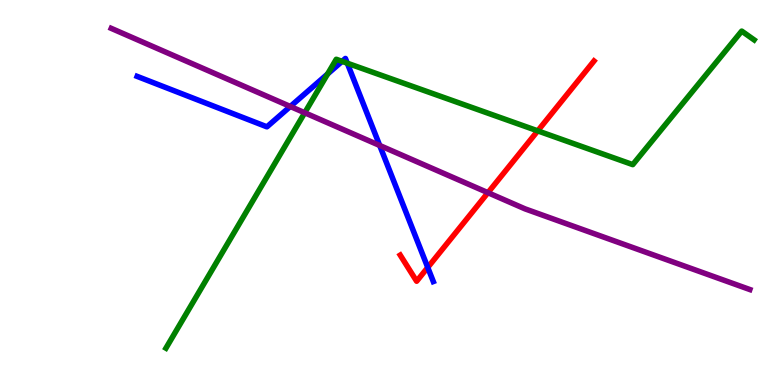[{'lines': ['blue', 'red'], 'intersections': [{'x': 5.52, 'y': 3.05}]}, {'lines': ['green', 'red'], 'intersections': [{'x': 6.94, 'y': 6.6}]}, {'lines': ['purple', 'red'], 'intersections': [{'x': 6.3, 'y': 5.0}]}, {'lines': ['blue', 'green'], 'intersections': [{'x': 4.23, 'y': 8.08}, {'x': 4.41, 'y': 8.41}, {'x': 4.48, 'y': 8.36}]}, {'lines': ['blue', 'purple'], 'intersections': [{'x': 3.75, 'y': 7.23}, {'x': 4.9, 'y': 6.22}]}, {'lines': ['green', 'purple'], 'intersections': [{'x': 3.93, 'y': 7.07}]}]